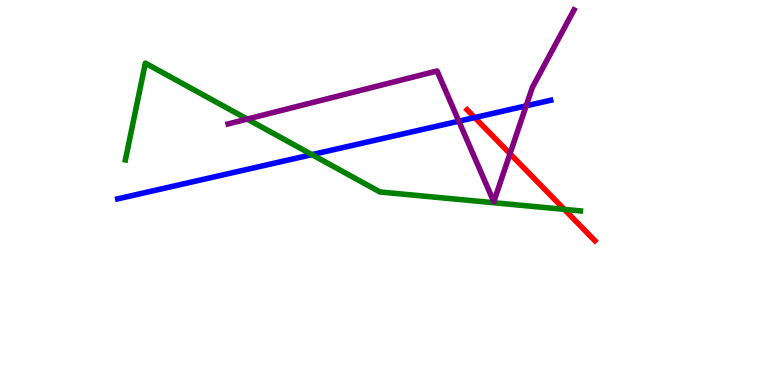[{'lines': ['blue', 'red'], 'intersections': [{'x': 6.13, 'y': 6.95}]}, {'lines': ['green', 'red'], 'intersections': [{'x': 7.28, 'y': 4.56}]}, {'lines': ['purple', 'red'], 'intersections': [{'x': 6.58, 'y': 6.01}]}, {'lines': ['blue', 'green'], 'intersections': [{'x': 4.03, 'y': 5.98}]}, {'lines': ['blue', 'purple'], 'intersections': [{'x': 5.92, 'y': 6.85}, {'x': 6.79, 'y': 7.25}]}, {'lines': ['green', 'purple'], 'intersections': [{'x': 3.19, 'y': 6.91}]}]